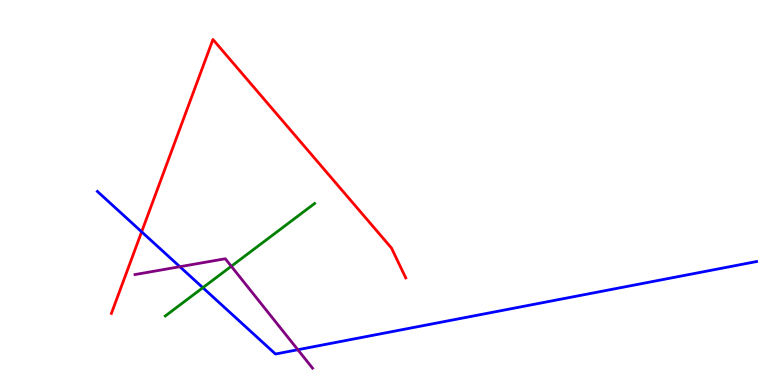[{'lines': ['blue', 'red'], 'intersections': [{'x': 1.83, 'y': 3.98}]}, {'lines': ['green', 'red'], 'intersections': []}, {'lines': ['purple', 'red'], 'intersections': []}, {'lines': ['blue', 'green'], 'intersections': [{'x': 2.62, 'y': 2.53}]}, {'lines': ['blue', 'purple'], 'intersections': [{'x': 2.32, 'y': 3.07}, {'x': 3.84, 'y': 0.916}]}, {'lines': ['green', 'purple'], 'intersections': [{'x': 2.98, 'y': 3.08}]}]